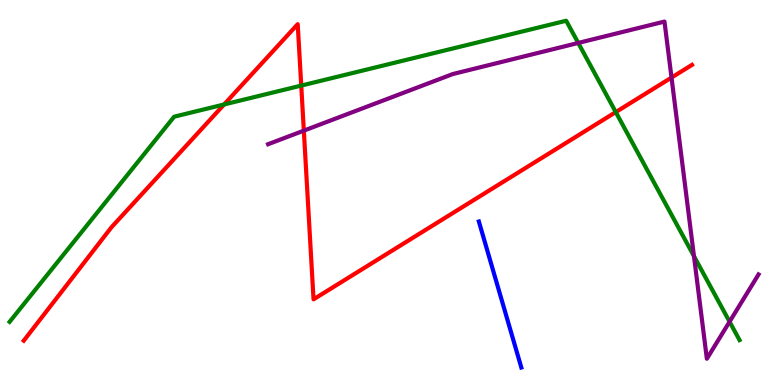[{'lines': ['blue', 'red'], 'intersections': []}, {'lines': ['green', 'red'], 'intersections': [{'x': 2.89, 'y': 7.29}, {'x': 3.89, 'y': 7.78}, {'x': 7.95, 'y': 7.09}]}, {'lines': ['purple', 'red'], 'intersections': [{'x': 3.92, 'y': 6.61}, {'x': 8.66, 'y': 7.99}]}, {'lines': ['blue', 'green'], 'intersections': []}, {'lines': ['blue', 'purple'], 'intersections': []}, {'lines': ['green', 'purple'], 'intersections': [{'x': 7.46, 'y': 8.88}, {'x': 8.95, 'y': 3.35}, {'x': 9.41, 'y': 1.64}]}]